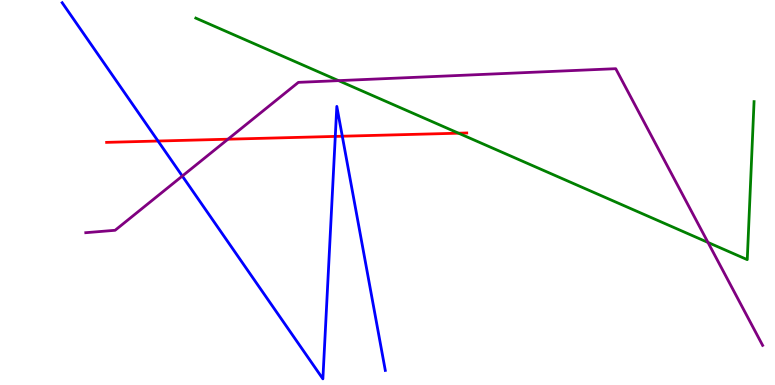[{'lines': ['blue', 'red'], 'intersections': [{'x': 2.04, 'y': 6.34}, {'x': 4.33, 'y': 6.46}, {'x': 4.42, 'y': 6.46}]}, {'lines': ['green', 'red'], 'intersections': [{'x': 5.92, 'y': 6.54}]}, {'lines': ['purple', 'red'], 'intersections': [{'x': 2.94, 'y': 6.38}]}, {'lines': ['blue', 'green'], 'intersections': []}, {'lines': ['blue', 'purple'], 'intersections': [{'x': 2.35, 'y': 5.43}]}, {'lines': ['green', 'purple'], 'intersections': [{'x': 4.37, 'y': 7.91}, {'x': 9.14, 'y': 3.7}]}]